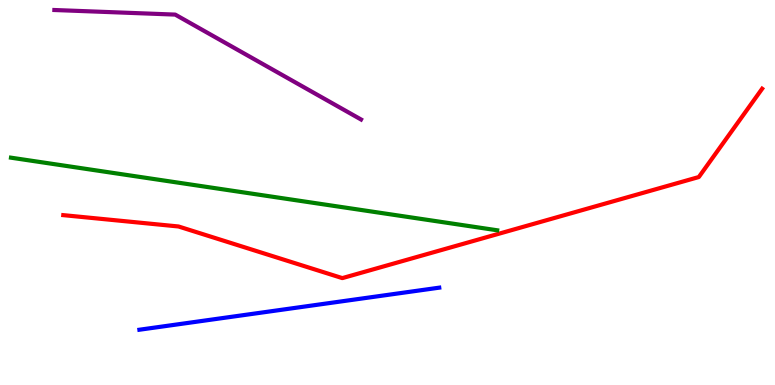[{'lines': ['blue', 'red'], 'intersections': []}, {'lines': ['green', 'red'], 'intersections': []}, {'lines': ['purple', 'red'], 'intersections': []}, {'lines': ['blue', 'green'], 'intersections': []}, {'lines': ['blue', 'purple'], 'intersections': []}, {'lines': ['green', 'purple'], 'intersections': []}]